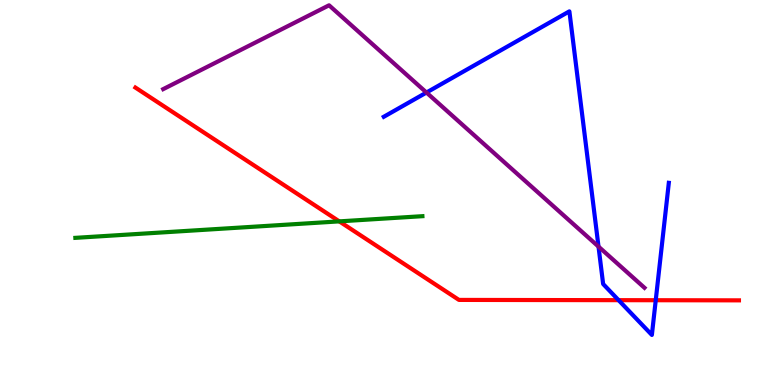[{'lines': ['blue', 'red'], 'intersections': [{'x': 7.98, 'y': 2.2}, {'x': 8.46, 'y': 2.2}]}, {'lines': ['green', 'red'], 'intersections': [{'x': 4.38, 'y': 4.25}]}, {'lines': ['purple', 'red'], 'intersections': []}, {'lines': ['blue', 'green'], 'intersections': []}, {'lines': ['blue', 'purple'], 'intersections': [{'x': 5.5, 'y': 7.6}, {'x': 7.72, 'y': 3.59}]}, {'lines': ['green', 'purple'], 'intersections': []}]